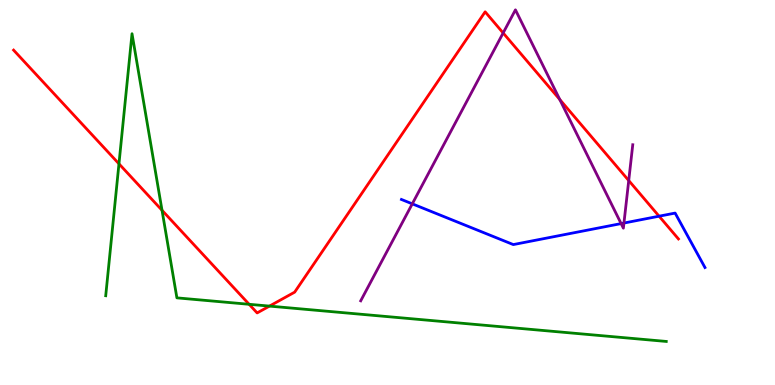[{'lines': ['blue', 'red'], 'intersections': [{'x': 8.5, 'y': 4.38}]}, {'lines': ['green', 'red'], 'intersections': [{'x': 1.53, 'y': 5.75}, {'x': 2.09, 'y': 4.54}, {'x': 3.21, 'y': 2.1}, {'x': 3.48, 'y': 2.05}]}, {'lines': ['purple', 'red'], 'intersections': [{'x': 6.49, 'y': 9.14}, {'x': 7.22, 'y': 7.42}, {'x': 8.11, 'y': 5.31}]}, {'lines': ['blue', 'green'], 'intersections': []}, {'lines': ['blue', 'purple'], 'intersections': [{'x': 5.32, 'y': 4.71}, {'x': 8.01, 'y': 4.19}, {'x': 8.05, 'y': 4.21}]}, {'lines': ['green', 'purple'], 'intersections': []}]